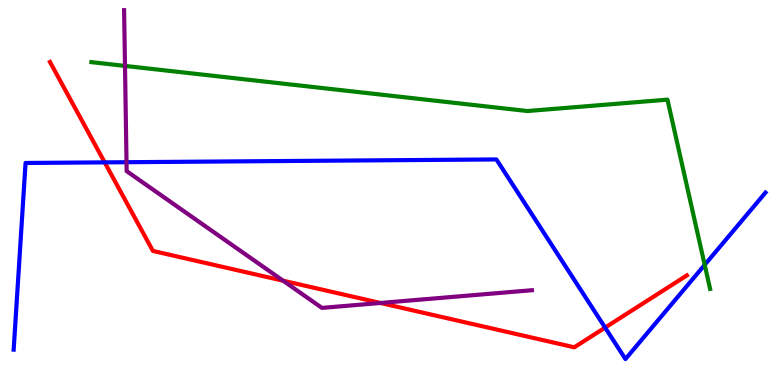[{'lines': ['blue', 'red'], 'intersections': [{'x': 1.35, 'y': 5.78}, {'x': 7.81, 'y': 1.49}]}, {'lines': ['green', 'red'], 'intersections': []}, {'lines': ['purple', 'red'], 'intersections': [{'x': 3.65, 'y': 2.71}, {'x': 4.91, 'y': 2.13}]}, {'lines': ['blue', 'green'], 'intersections': [{'x': 9.09, 'y': 3.12}]}, {'lines': ['blue', 'purple'], 'intersections': [{'x': 1.63, 'y': 5.79}]}, {'lines': ['green', 'purple'], 'intersections': [{'x': 1.61, 'y': 8.29}]}]